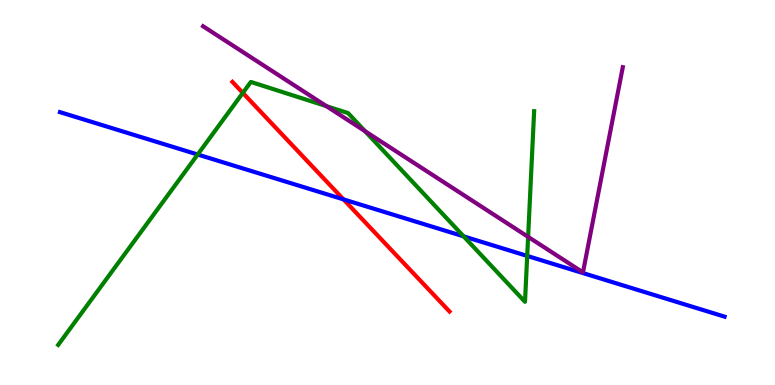[{'lines': ['blue', 'red'], 'intersections': [{'x': 4.43, 'y': 4.82}]}, {'lines': ['green', 'red'], 'intersections': [{'x': 3.13, 'y': 7.59}]}, {'lines': ['purple', 'red'], 'intersections': []}, {'lines': ['blue', 'green'], 'intersections': [{'x': 2.55, 'y': 5.99}, {'x': 5.98, 'y': 3.86}, {'x': 6.8, 'y': 3.35}]}, {'lines': ['blue', 'purple'], 'intersections': []}, {'lines': ['green', 'purple'], 'intersections': [{'x': 4.21, 'y': 7.24}, {'x': 4.71, 'y': 6.59}, {'x': 6.81, 'y': 3.85}]}]